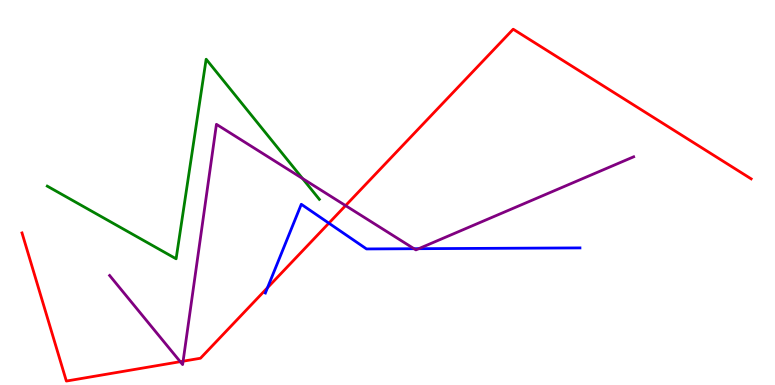[{'lines': ['blue', 'red'], 'intersections': [{'x': 3.45, 'y': 2.53}, {'x': 4.24, 'y': 4.2}]}, {'lines': ['green', 'red'], 'intersections': []}, {'lines': ['purple', 'red'], 'intersections': [{'x': 2.33, 'y': 0.606}, {'x': 2.36, 'y': 0.618}, {'x': 4.46, 'y': 4.66}]}, {'lines': ['blue', 'green'], 'intersections': []}, {'lines': ['blue', 'purple'], 'intersections': [{'x': 5.34, 'y': 3.54}, {'x': 5.4, 'y': 3.54}]}, {'lines': ['green', 'purple'], 'intersections': [{'x': 3.9, 'y': 5.36}]}]